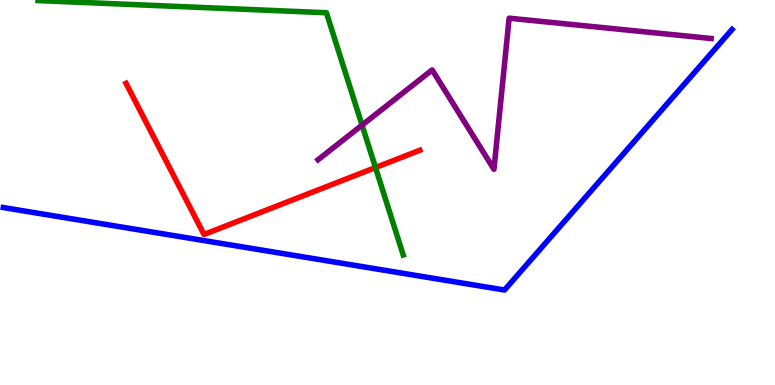[{'lines': ['blue', 'red'], 'intersections': []}, {'lines': ['green', 'red'], 'intersections': [{'x': 4.85, 'y': 5.65}]}, {'lines': ['purple', 'red'], 'intersections': []}, {'lines': ['blue', 'green'], 'intersections': []}, {'lines': ['blue', 'purple'], 'intersections': []}, {'lines': ['green', 'purple'], 'intersections': [{'x': 4.67, 'y': 6.75}]}]